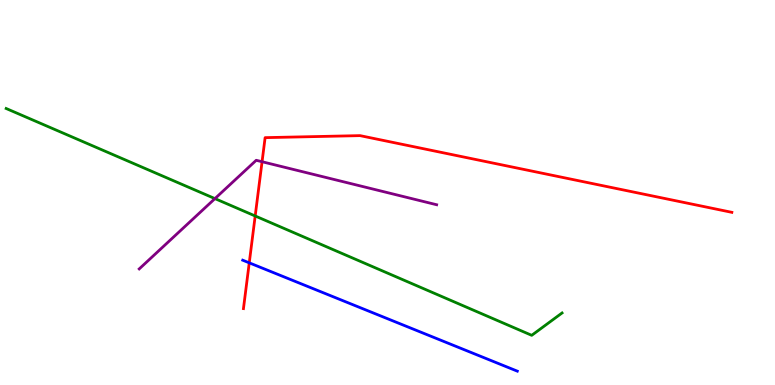[{'lines': ['blue', 'red'], 'intersections': [{'x': 3.22, 'y': 3.17}]}, {'lines': ['green', 'red'], 'intersections': [{'x': 3.29, 'y': 4.39}]}, {'lines': ['purple', 'red'], 'intersections': [{'x': 3.38, 'y': 5.8}]}, {'lines': ['blue', 'green'], 'intersections': []}, {'lines': ['blue', 'purple'], 'intersections': []}, {'lines': ['green', 'purple'], 'intersections': [{'x': 2.77, 'y': 4.84}]}]